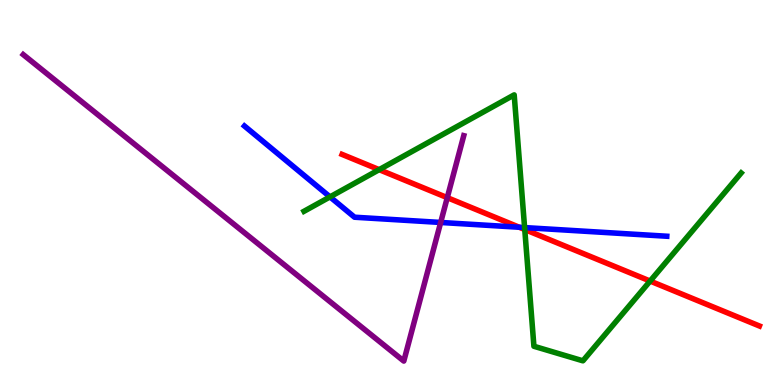[{'lines': ['blue', 'red'], 'intersections': [{'x': 6.7, 'y': 4.1}]}, {'lines': ['green', 'red'], 'intersections': [{'x': 4.89, 'y': 5.59}, {'x': 6.77, 'y': 4.04}, {'x': 8.39, 'y': 2.7}]}, {'lines': ['purple', 'red'], 'intersections': [{'x': 5.77, 'y': 4.87}]}, {'lines': ['blue', 'green'], 'intersections': [{'x': 4.26, 'y': 4.89}, {'x': 6.77, 'y': 4.09}]}, {'lines': ['blue', 'purple'], 'intersections': [{'x': 5.69, 'y': 4.22}]}, {'lines': ['green', 'purple'], 'intersections': []}]